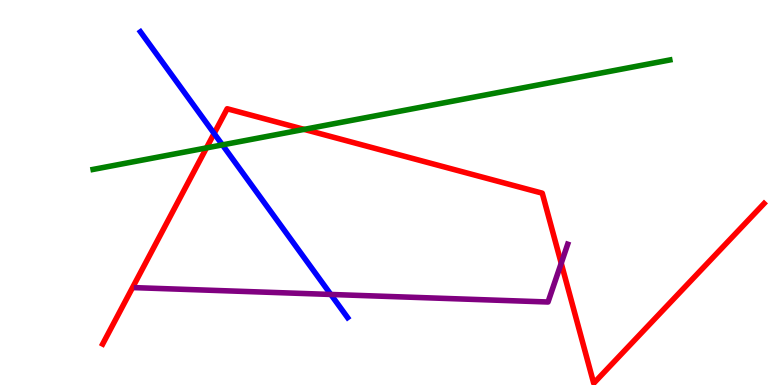[{'lines': ['blue', 'red'], 'intersections': [{'x': 2.76, 'y': 6.53}]}, {'lines': ['green', 'red'], 'intersections': [{'x': 2.66, 'y': 6.16}, {'x': 3.92, 'y': 6.64}]}, {'lines': ['purple', 'red'], 'intersections': [{'x': 7.24, 'y': 3.16}]}, {'lines': ['blue', 'green'], 'intersections': [{'x': 2.87, 'y': 6.24}]}, {'lines': ['blue', 'purple'], 'intersections': [{'x': 4.27, 'y': 2.35}]}, {'lines': ['green', 'purple'], 'intersections': []}]